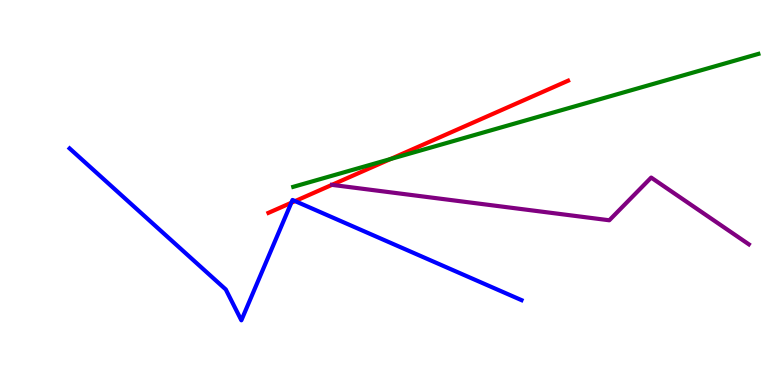[{'lines': ['blue', 'red'], 'intersections': [{'x': 3.76, 'y': 4.73}, {'x': 3.81, 'y': 4.78}]}, {'lines': ['green', 'red'], 'intersections': [{'x': 5.04, 'y': 5.87}]}, {'lines': ['purple', 'red'], 'intersections': []}, {'lines': ['blue', 'green'], 'intersections': []}, {'lines': ['blue', 'purple'], 'intersections': []}, {'lines': ['green', 'purple'], 'intersections': []}]